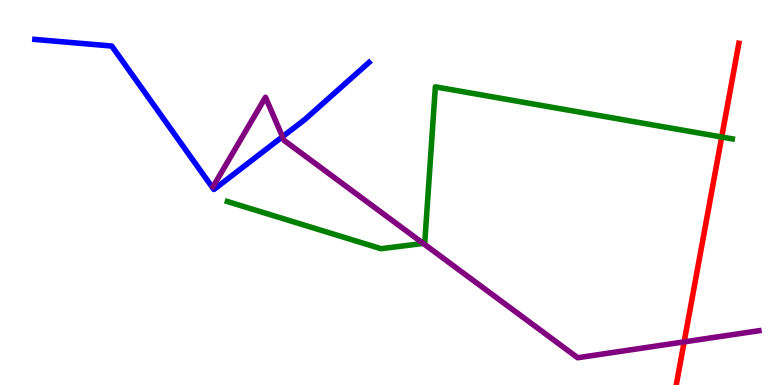[{'lines': ['blue', 'red'], 'intersections': []}, {'lines': ['green', 'red'], 'intersections': [{'x': 9.31, 'y': 6.44}]}, {'lines': ['purple', 'red'], 'intersections': [{'x': 8.83, 'y': 1.12}]}, {'lines': ['blue', 'green'], 'intersections': []}, {'lines': ['blue', 'purple'], 'intersections': [{'x': 3.64, 'y': 6.45}]}, {'lines': ['green', 'purple'], 'intersections': [{'x': 5.46, 'y': 3.68}]}]